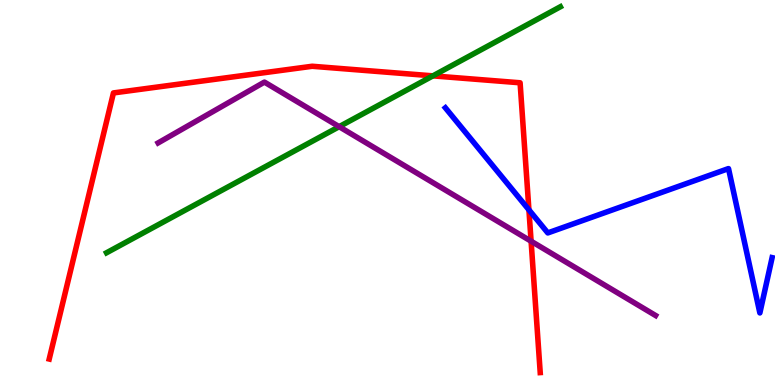[{'lines': ['blue', 'red'], 'intersections': [{'x': 6.82, 'y': 4.55}]}, {'lines': ['green', 'red'], 'intersections': [{'x': 5.59, 'y': 8.03}]}, {'lines': ['purple', 'red'], 'intersections': [{'x': 6.85, 'y': 3.73}]}, {'lines': ['blue', 'green'], 'intersections': []}, {'lines': ['blue', 'purple'], 'intersections': []}, {'lines': ['green', 'purple'], 'intersections': [{'x': 4.38, 'y': 6.71}]}]